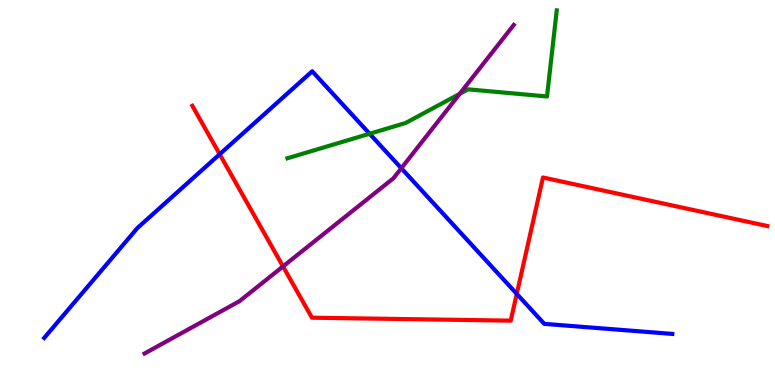[{'lines': ['blue', 'red'], 'intersections': [{'x': 2.83, 'y': 5.99}, {'x': 6.67, 'y': 2.37}]}, {'lines': ['green', 'red'], 'intersections': []}, {'lines': ['purple', 'red'], 'intersections': [{'x': 3.65, 'y': 3.08}]}, {'lines': ['blue', 'green'], 'intersections': [{'x': 4.77, 'y': 6.53}]}, {'lines': ['blue', 'purple'], 'intersections': [{'x': 5.18, 'y': 5.63}]}, {'lines': ['green', 'purple'], 'intersections': [{'x': 5.93, 'y': 7.56}]}]